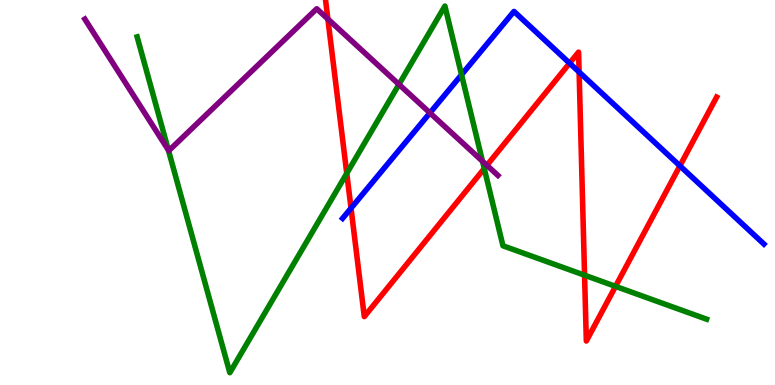[{'lines': ['blue', 'red'], 'intersections': [{'x': 4.53, 'y': 4.59}, {'x': 7.35, 'y': 8.36}, {'x': 7.47, 'y': 8.13}, {'x': 8.77, 'y': 5.69}]}, {'lines': ['green', 'red'], 'intersections': [{'x': 4.47, 'y': 5.5}, {'x': 6.25, 'y': 5.62}, {'x': 7.54, 'y': 2.85}, {'x': 7.94, 'y': 2.56}]}, {'lines': ['purple', 'red'], 'intersections': [{'x': 4.23, 'y': 9.51}, {'x': 6.28, 'y': 5.71}]}, {'lines': ['blue', 'green'], 'intersections': [{'x': 5.96, 'y': 8.06}]}, {'lines': ['blue', 'purple'], 'intersections': [{'x': 5.55, 'y': 7.07}]}, {'lines': ['green', 'purple'], 'intersections': [{'x': 2.17, 'y': 6.1}, {'x': 5.15, 'y': 7.81}, {'x': 6.23, 'y': 5.81}]}]